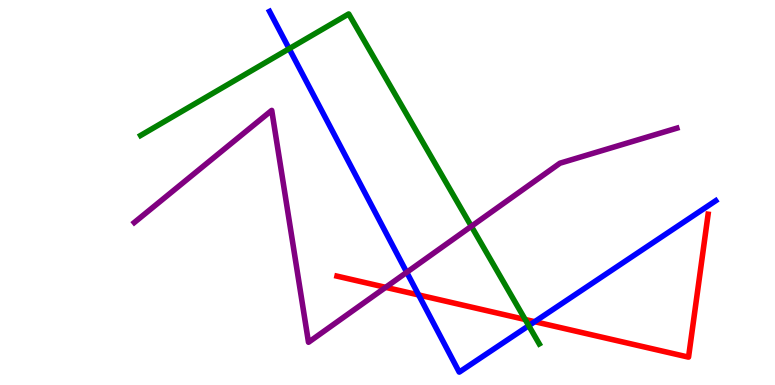[{'lines': ['blue', 'red'], 'intersections': [{'x': 5.4, 'y': 2.34}, {'x': 6.9, 'y': 1.64}]}, {'lines': ['green', 'red'], 'intersections': [{'x': 6.78, 'y': 1.7}]}, {'lines': ['purple', 'red'], 'intersections': [{'x': 4.98, 'y': 2.54}]}, {'lines': ['blue', 'green'], 'intersections': [{'x': 3.73, 'y': 8.73}, {'x': 6.82, 'y': 1.54}]}, {'lines': ['blue', 'purple'], 'intersections': [{'x': 5.25, 'y': 2.93}]}, {'lines': ['green', 'purple'], 'intersections': [{'x': 6.08, 'y': 4.12}]}]